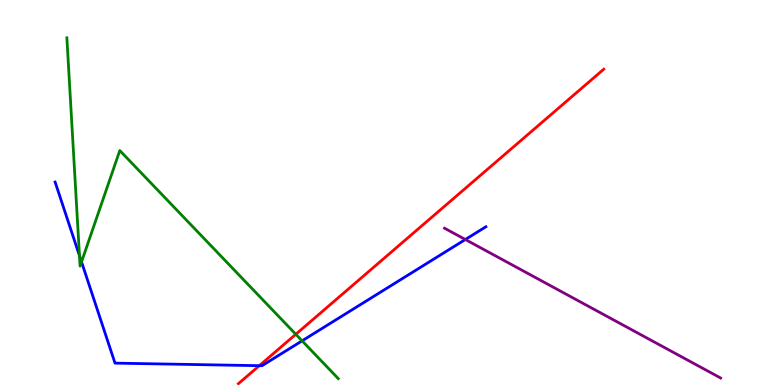[{'lines': ['blue', 'red'], 'intersections': [{'x': 3.35, 'y': 0.502}]}, {'lines': ['green', 'red'], 'intersections': [{'x': 3.82, 'y': 1.32}]}, {'lines': ['purple', 'red'], 'intersections': []}, {'lines': ['blue', 'green'], 'intersections': [{'x': 1.03, 'y': 3.36}, {'x': 1.05, 'y': 3.2}, {'x': 3.9, 'y': 1.15}]}, {'lines': ['blue', 'purple'], 'intersections': [{'x': 6.0, 'y': 3.78}]}, {'lines': ['green', 'purple'], 'intersections': []}]